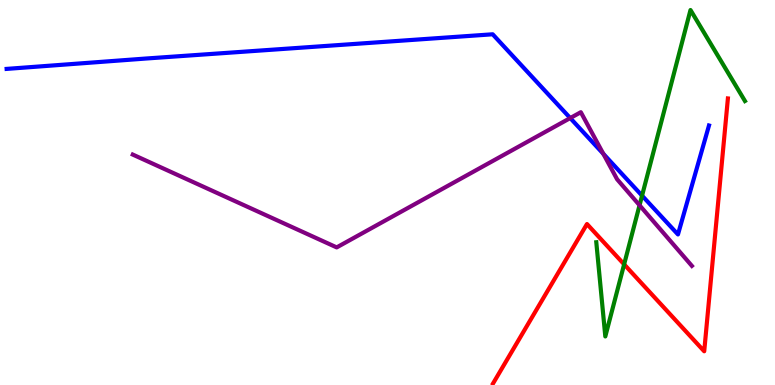[{'lines': ['blue', 'red'], 'intersections': []}, {'lines': ['green', 'red'], 'intersections': [{'x': 8.05, 'y': 3.13}]}, {'lines': ['purple', 'red'], 'intersections': []}, {'lines': ['blue', 'green'], 'intersections': [{'x': 8.28, 'y': 4.92}]}, {'lines': ['blue', 'purple'], 'intersections': [{'x': 7.36, 'y': 6.93}, {'x': 7.78, 'y': 6.0}]}, {'lines': ['green', 'purple'], 'intersections': [{'x': 8.25, 'y': 4.67}]}]